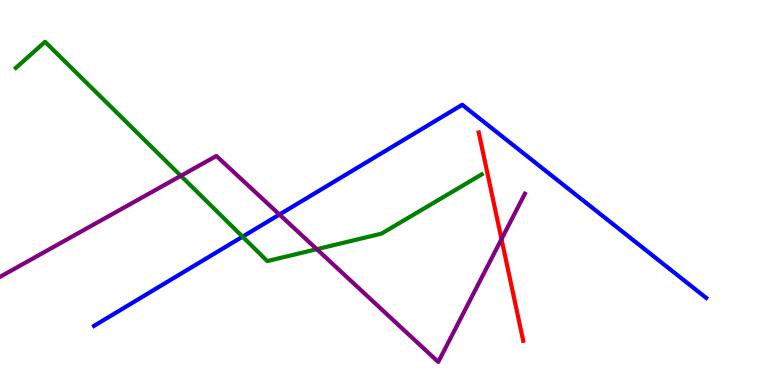[{'lines': ['blue', 'red'], 'intersections': []}, {'lines': ['green', 'red'], 'intersections': []}, {'lines': ['purple', 'red'], 'intersections': [{'x': 6.47, 'y': 3.79}]}, {'lines': ['blue', 'green'], 'intersections': [{'x': 3.13, 'y': 3.85}]}, {'lines': ['blue', 'purple'], 'intersections': [{'x': 3.61, 'y': 4.43}]}, {'lines': ['green', 'purple'], 'intersections': [{'x': 2.33, 'y': 5.43}, {'x': 4.09, 'y': 3.53}]}]